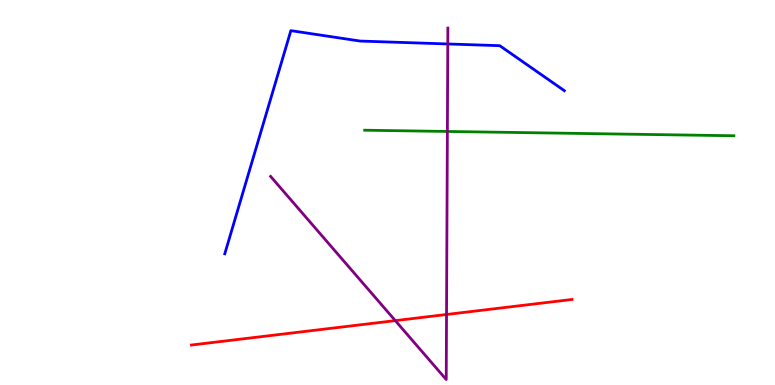[{'lines': ['blue', 'red'], 'intersections': []}, {'lines': ['green', 'red'], 'intersections': []}, {'lines': ['purple', 'red'], 'intersections': [{'x': 5.1, 'y': 1.67}, {'x': 5.76, 'y': 1.83}]}, {'lines': ['blue', 'green'], 'intersections': []}, {'lines': ['blue', 'purple'], 'intersections': [{'x': 5.78, 'y': 8.86}]}, {'lines': ['green', 'purple'], 'intersections': [{'x': 5.77, 'y': 6.59}]}]